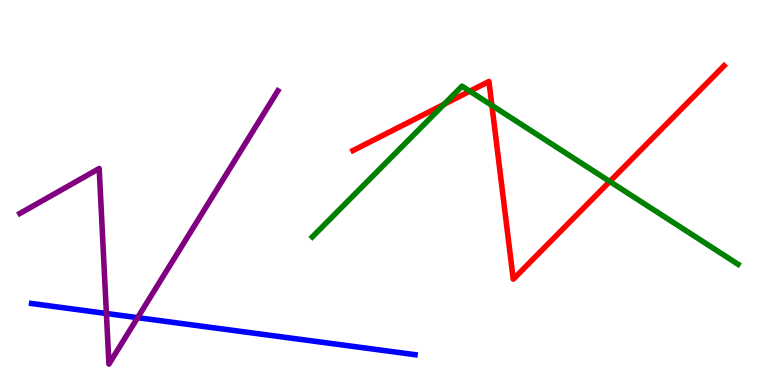[{'lines': ['blue', 'red'], 'intersections': []}, {'lines': ['green', 'red'], 'intersections': [{'x': 5.73, 'y': 7.29}, {'x': 6.06, 'y': 7.63}, {'x': 6.35, 'y': 7.26}, {'x': 7.87, 'y': 5.29}]}, {'lines': ['purple', 'red'], 'intersections': []}, {'lines': ['blue', 'green'], 'intersections': []}, {'lines': ['blue', 'purple'], 'intersections': [{'x': 1.37, 'y': 1.86}, {'x': 1.78, 'y': 1.75}]}, {'lines': ['green', 'purple'], 'intersections': []}]